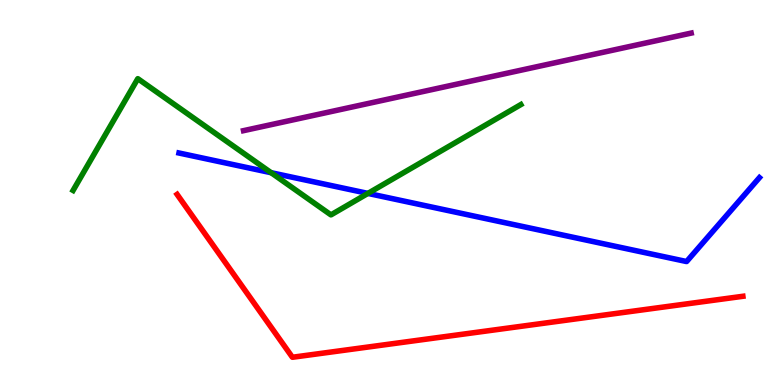[{'lines': ['blue', 'red'], 'intersections': []}, {'lines': ['green', 'red'], 'intersections': []}, {'lines': ['purple', 'red'], 'intersections': []}, {'lines': ['blue', 'green'], 'intersections': [{'x': 3.5, 'y': 5.51}, {'x': 4.75, 'y': 4.98}]}, {'lines': ['blue', 'purple'], 'intersections': []}, {'lines': ['green', 'purple'], 'intersections': []}]